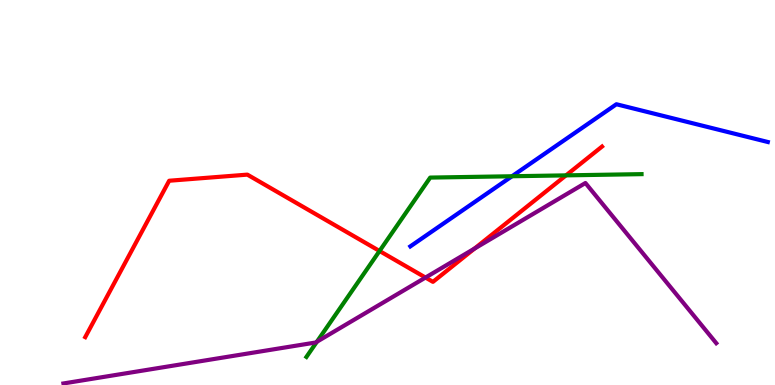[{'lines': ['blue', 'red'], 'intersections': []}, {'lines': ['green', 'red'], 'intersections': [{'x': 4.9, 'y': 3.48}, {'x': 7.3, 'y': 5.44}]}, {'lines': ['purple', 'red'], 'intersections': [{'x': 5.49, 'y': 2.79}, {'x': 6.12, 'y': 3.54}]}, {'lines': ['blue', 'green'], 'intersections': [{'x': 6.61, 'y': 5.42}]}, {'lines': ['blue', 'purple'], 'intersections': []}, {'lines': ['green', 'purple'], 'intersections': [{'x': 4.09, 'y': 1.12}]}]